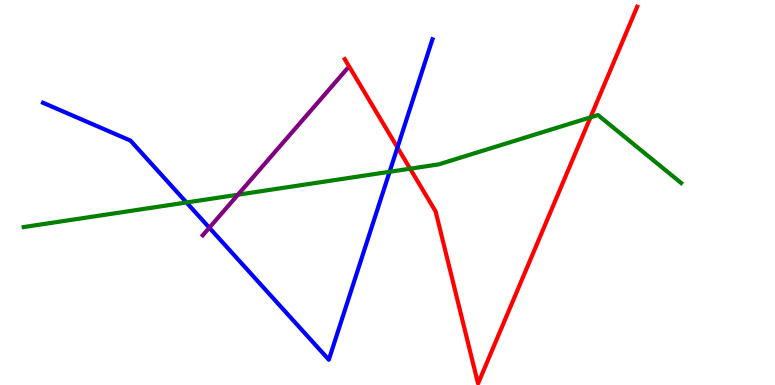[{'lines': ['blue', 'red'], 'intersections': [{'x': 5.13, 'y': 6.17}]}, {'lines': ['green', 'red'], 'intersections': [{'x': 5.29, 'y': 5.62}, {'x': 7.62, 'y': 6.95}]}, {'lines': ['purple', 'red'], 'intersections': []}, {'lines': ['blue', 'green'], 'intersections': [{'x': 2.41, 'y': 4.74}, {'x': 5.03, 'y': 5.54}]}, {'lines': ['blue', 'purple'], 'intersections': [{'x': 2.7, 'y': 4.09}]}, {'lines': ['green', 'purple'], 'intersections': [{'x': 3.07, 'y': 4.94}]}]